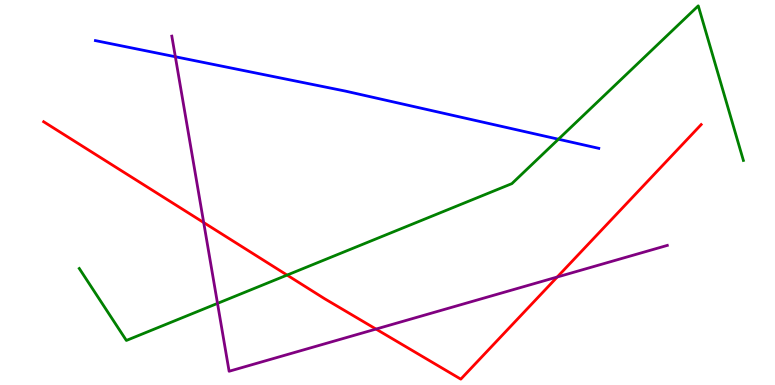[{'lines': ['blue', 'red'], 'intersections': []}, {'lines': ['green', 'red'], 'intersections': [{'x': 3.7, 'y': 2.86}]}, {'lines': ['purple', 'red'], 'intersections': [{'x': 2.63, 'y': 4.22}, {'x': 4.85, 'y': 1.45}, {'x': 7.19, 'y': 2.8}]}, {'lines': ['blue', 'green'], 'intersections': [{'x': 7.21, 'y': 6.38}]}, {'lines': ['blue', 'purple'], 'intersections': [{'x': 2.26, 'y': 8.53}]}, {'lines': ['green', 'purple'], 'intersections': [{'x': 2.81, 'y': 2.12}]}]